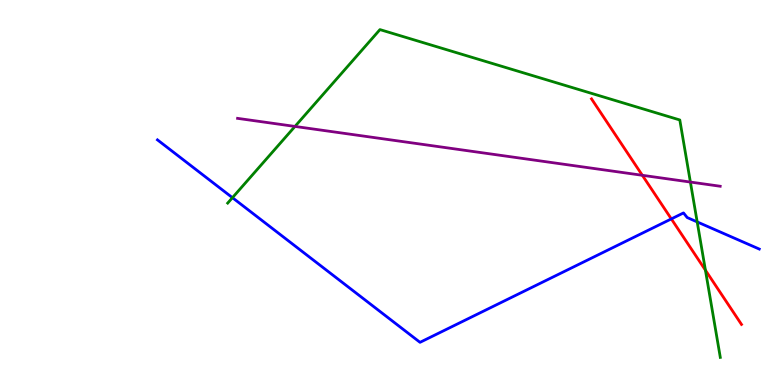[{'lines': ['blue', 'red'], 'intersections': [{'x': 8.66, 'y': 4.31}]}, {'lines': ['green', 'red'], 'intersections': [{'x': 9.1, 'y': 2.98}]}, {'lines': ['purple', 'red'], 'intersections': [{'x': 8.29, 'y': 5.45}]}, {'lines': ['blue', 'green'], 'intersections': [{'x': 3.0, 'y': 4.87}, {'x': 9.0, 'y': 4.24}]}, {'lines': ['blue', 'purple'], 'intersections': []}, {'lines': ['green', 'purple'], 'intersections': [{'x': 3.81, 'y': 6.72}, {'x': 8.91, 'y': 5.27}]}]